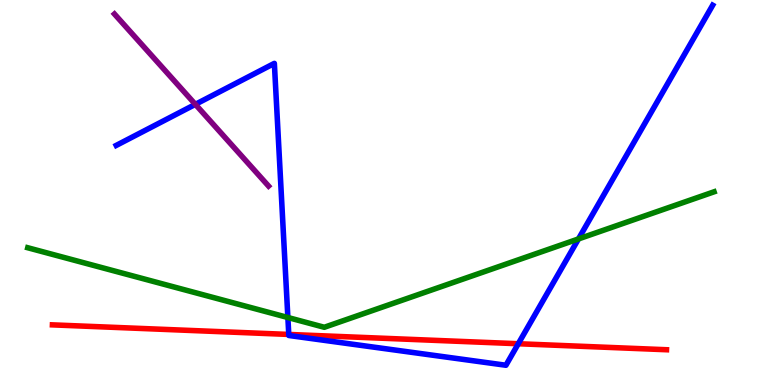[{'lines': ['blue', 'red'], 'intersections': [{'x': 3.73, 'y': 1.31}, {'x': 6.69, 'y': 1.07}]}, {'lines': ['green', 'red'], 'intersections': []}, {'lines': ['purple', 'red'], 'intersections': []}, {'lines': ['blue', 'green'], 'intersections': [{'x': 3.71, 'y': 1.75}, {'x': 7.46, 'y': 3.79}]}, {'lines': ['blue', 'purple'], 'intersections': [{'x': 2.52, 'y': 7.29}]}, {'lines': ['green', 'purple'], 'intersections': []}]